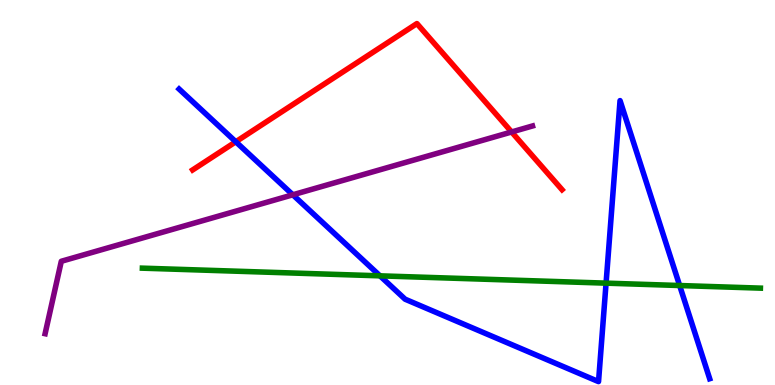[{'lines': ['blue', 'red'], 'intersections': [{'x': 3.04, 'y': 6.32}]}, {'lines': ['green', 'red'], 'intersections': []}, {'lines': ['purple', 'red'], 'intersections': [{'x': 6.6, 'y': 6.57}]}, {'lines': ['blue', 'green'], 'intersections': [{'x': 4.9, 'y': 2.84}, {'x': 7.82, 'y': 2.65}, {'x': 8.77, 'y': 2.58}]}, {'lines': ['blue', 'purple'], 'intersections': [{'x': 3.78, 'y': 4.94}]}, {'lines': ['green', 'purple'], 'intersections': []}]